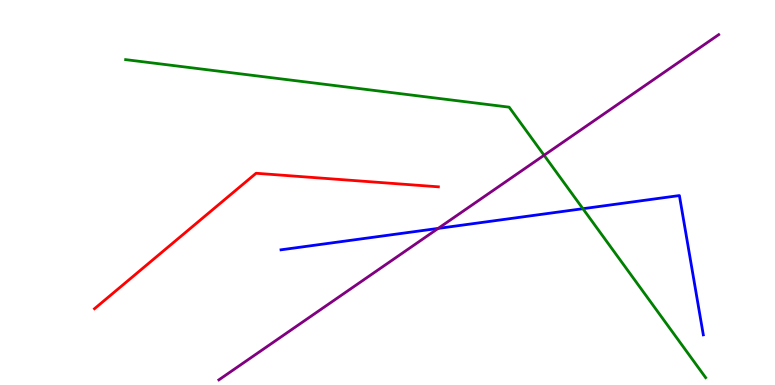[{'lines': ['blue', 'red'], 'intersections': []}, {'lines': ['green', 'red'], 'intersections': []}, {'lines': ['purple', 'red'], 'intersections': []}, {'lines': ['blue', 'green'], 'intersections': [{'x': 7.52, 'y': 4.58}]}, {'lines': ['blue', 'purple'], 'intersections': [{'x': 5.65, 'y': 4.07}]}, {'lines': ['green', 'purple'], 'intersections': [{'x': 7.02, 'y': 5.97}]}]